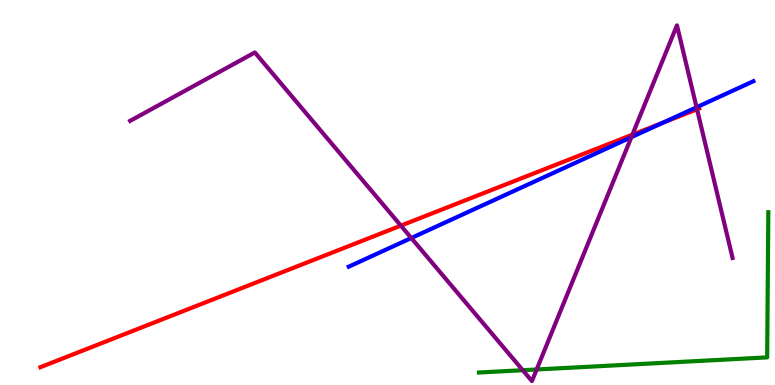[{'lines': ['blue', 'red'], 'intersections': [{'x': 8.55, 'y': 6.81}]}, {'lines': ['green', 'red'], 'intersections': []}, {'lines': ['purple', 'red'], 'intersections': [{'x': 5.17, 'y': 4.14}, {'x': 8.16, 'y': 6.5}, {'x': 8.99, 'y': 7.16}]}, {'lines': ['blue', 'green'], 'intersections': []}, {'lines': ['blue', 'purple'], 'intersections': [{'x': 5.31, 'y': 3.82}, {'x': 8.15, 'y': 6.44}, {'x': 8.99, 'y': 7.21}]}, {'lines': ['green', 'purple'], 'intersections': [{'x': 6.75, 'y': 0.384}, {'x': 6.92, 'y': 0.403}]}]